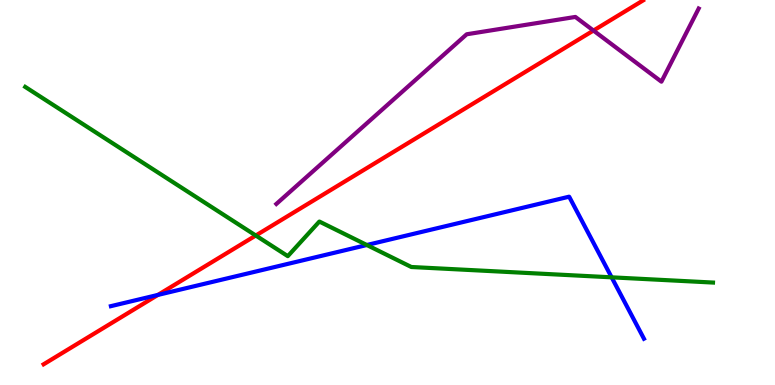[{'lines': ['blue', 'red'], 'intersections': [{'x': 2.04, 'y': 2.34}]}, {'lines': ['green', 'red'], 'intersections': [{'x': 3.3, 'y': 3.88}]}, {'lines': ['purple', 'red'], 'intersections': [{'x': 7.66, 'y': 9.21}]}, {'lines': ['blue', 'green'], 'intersections': [{'x': 4.73, 'y': 3.64}, {'x': 7.89, 'y': 2.8}]}, {'lines': ['blue', 'purple'], 'intersections': []}, {'lines': ['green', 'purple'], 'intersections': []}]